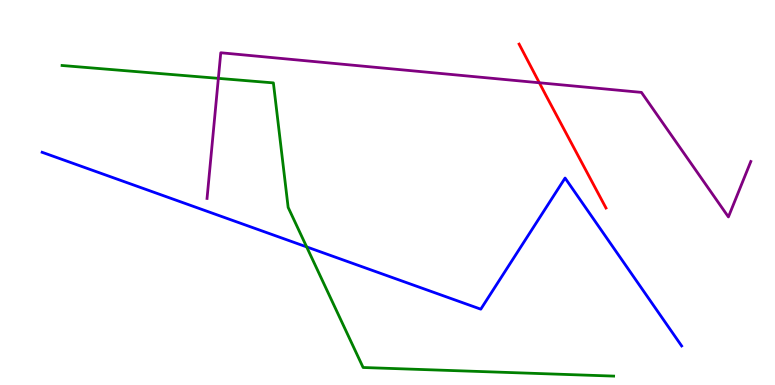[{'lines': ['blue', 'red'], 'intersections': []}, {'lines': ['green', 'red'], 'intersections': []}, {'lines': ['purple', 'red'], 'intersections': [{'x': 6.96, 'y': 7.85}]}, {'lines': ['blue', 'green'], 'intersections': [{'x': 3.96, 'y': 3.59}]}, {'lines': ['blue', 'purple'], 'intersections': []}, {'lines': ['green', 'purple'], 'intersections': [{'x': 2.82, 'y': 7.96}]}]